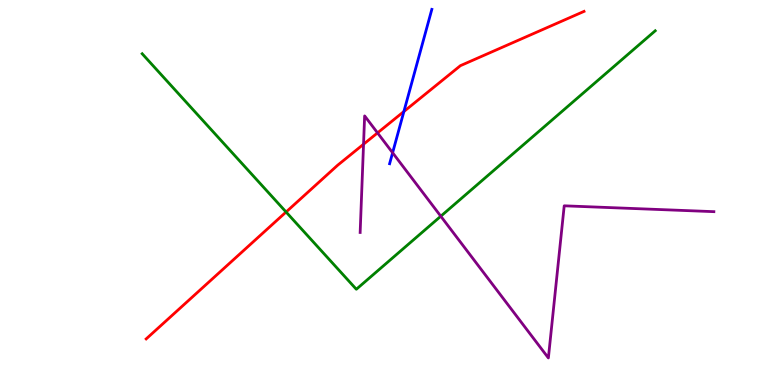[{'lines': ['blue', 'red'], 'intersections': [{'x': 5.21, 'y': 7.1}]}, {'lines': ['green', 'red'], 'intersections': [{'x': 3.69, 'y': 4.49}]}, {'lines': ['purple', 'red'], 'intersections': [{'x': 4.69, 'y': 6.25}, {'x': 4.87, 'y': 6.55}]}, {'lines': ['blue', 'green'], 'intersections': []}, {'lines': ['blue', 'purple'], 'intersections': [{'x': 5.07, 'y': 6.03}]}, {'lines': ['green', 'purple'], 'intersections': [{'x': 5.69, 'y': 4.38}]}]